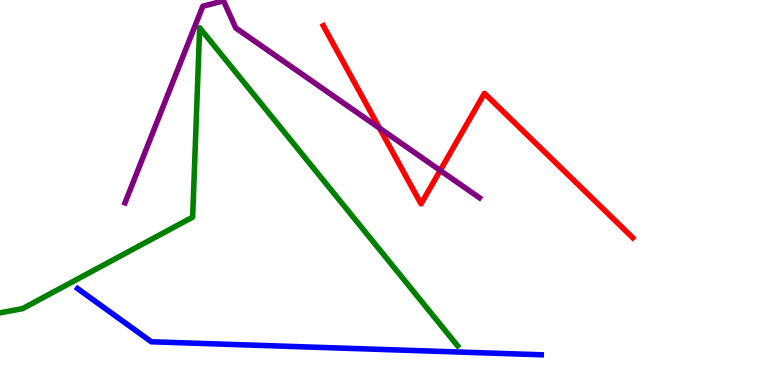[{'lines': ['blue', 'red'], 'intersections': []}, {'lines': ['green', 'red'], 'intersections': []}, {'lines': ['purple', 'red'], 'intersections': [{'x': 4.9, 'y': 6.67}, {'x': 5.68, 'y': 5.57}]}, {'lines': ['blue', 'green'], 'intersections': []}, {'lines': ['blue', 'purple'], 'intersections': []}, {'lines': ['green', 'purple'], 'intersections': []}]